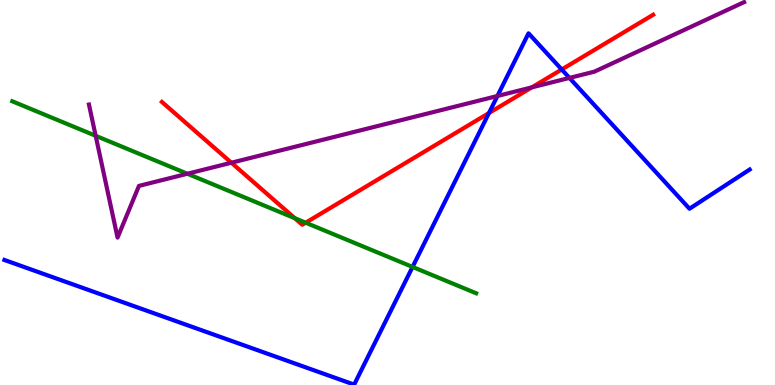[{'lines': ['blue', 'red'], 'intersections': [{'x': 6.31, 'y': 7.06}, {'x': 7.25, 'y': 8.2}]}, {'lines': ['green', 'red'], 'intersections': [{'x': 3.8, 'y': 4.33}, {'x': 3.94, 'y': 4.22}]}, {'lines': ['purple', 'red'], 'intersections': [{'x': 2.99, 'y': 5.77}, {'x': 6.86, 'y': 7.73}]}, {'lines': ['blue', 'green'], 'intersections': [{'x': 5.32, 'y': 3.07}]}, {'lines': ['blue', 'purple'], 'intersections': [{'x': 6.42, 'y': 7.51}, {'x': 7.35, 'y': 7.98}]}, {'lines': ['green', 'purple'], 'intersections': [{'x': 1.23, 'y': 6.47}, {'x': 2.42, 'y': 5.49}]}]